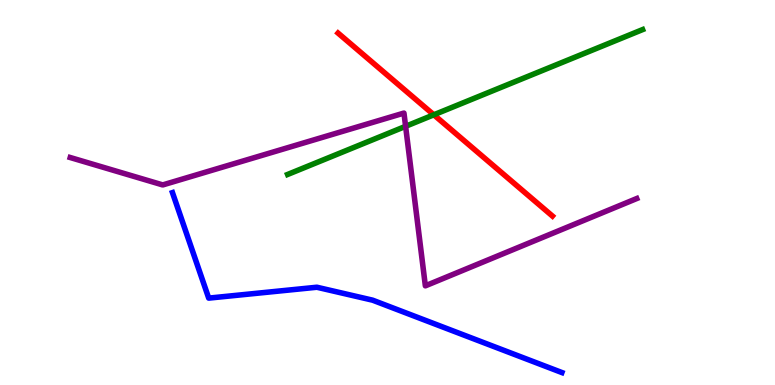[{'lines': ['blue', 'red'], 'intersections': []}, {'lines': ['green', 'red'], 'intersections': [{'x': 5.6, 'y': 7.02}]}, {'lines': ['purple', 'red'], 'intersections': []}, {'lines': ['blue', 'green'], 'intersections': []}, {'lines': ['blue', 'purple'], 'intersections': []}, {'lines': ['green', 'purple'], 'intersections': [{'x': 5.23, 'y': 6.72}]}]